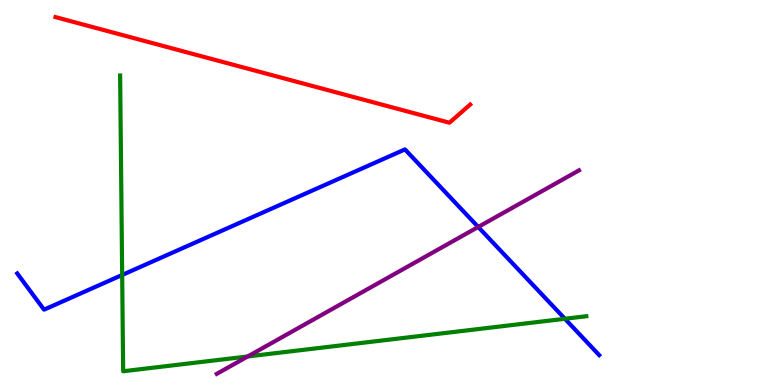[{'lines': ['blue', 'red'], 'intersections': []}, {'lines': ['green', 'red'], 'intersections': []}, {'lines': ['purple', 'red'], 'intersections': []}, {'lines': ['blue', 'green'], 'intersections': [{'x': 1.58, 'y': 2.86}, {'x': 7.29, 'y': 1.72}]}, {'lines': ['blue', 'purple'], 'intersections': [{'x': 6.17, 'y': 4.1}]}, {'lines': ['green', 'purple'], 'intersections': [{'x': 3.2, 'y': 0.741}]}]